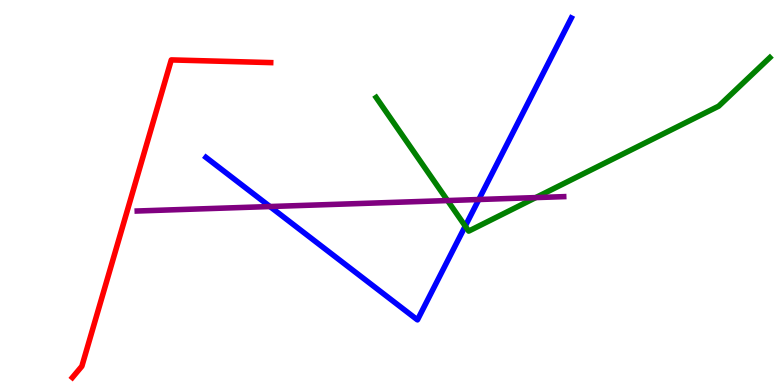[{'lines': ['blue', 'red'], 'intersections': []}, {'lines': ['green', 'red'], 'intersections': []}, {'lines': ['purple', 'red'], 'intersections': []}, {'lines': ['blue', 'green'], 'intersections': [{'x': 6.0, 'y': 4.13}]}, {'lines': ['blue', 'purple'], 'intersections': [{'x': 3.48, 'y': 4.64}, {'x': 6.18, 'y': 4.82}]}, {'lines': ['green', 'purple'], 'intersections': [{'x': 5.77, 'y': 4.79}, {'x': 6.91, 'y': 4.87}]}]